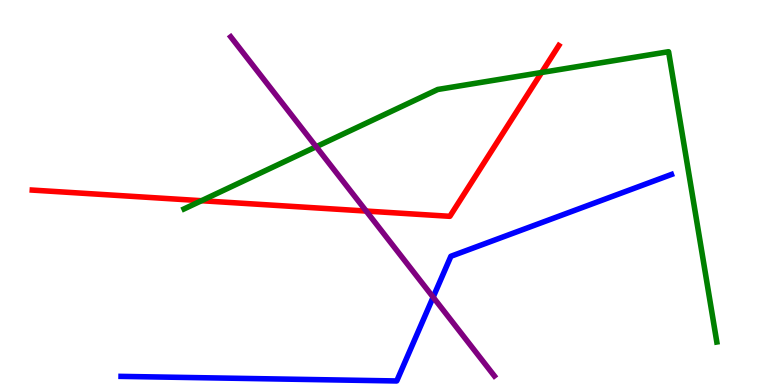[{'lines': ['blue', 'red'], 'intersections': []}, {'lines': ['green', 'red'], 'intersections': [{'x': 2.6, 'y': 4.79}, {'x': 6.99, 'y': 8.12}]}, {'lines': ['purple', 'red'], 'intersections': [{'x': 4.73, 'y': 4.52}]}, {'lines': ['blue', 'green'], 'intersections': []}, {'lines': ['blue', 'purple'], 'intersections': [{'x': 5.59, 'y': 2.28}]}, {'lines': ['green', 'purple'], 'intersections': [{'x': 4.08, 'y': 6.19}]}]